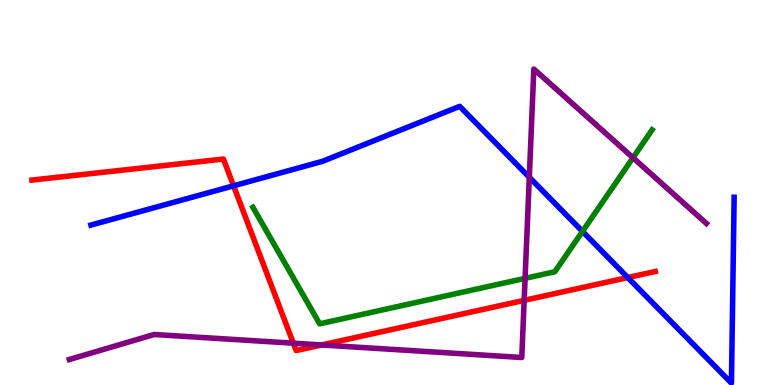[{'lines': ['blue', 'red'], 'intersections': [{'x': 3.01, 'y': 5.17}, {'x': 8.1, 'y': 2.79}]}, {'lines': ['green', 'red'], 'intersections': []}, {'lines': ['purple', 'red'], 'intersections': [{'x': 3.78, 'y': 1.09}, {'x': 4.15, 'y': 1.04}, {'x': 6.76, 'y': 2.2}]}, {'lines': ['blue', 'green'], 'intersections': [{'x': 7.52, 'y': 3.99}]}, {'lines': ['blue', 'purple'], 'intersections': [{'x': 6.83, 'y': 5.4}]}, {'lines': ['green', 'purple'], 'intersections': [{'x': 6.78, 'y': 2.77}, {'x': 8.17, 'y': 5.9}]}]